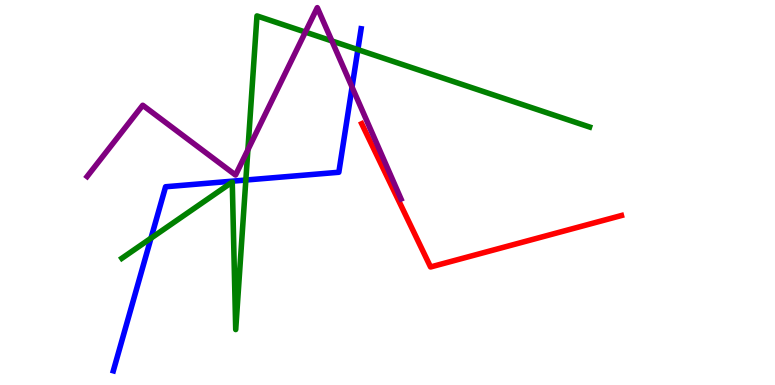[{'lines': ['blue', 'red'], 'intersections': []}, {'lines': ['green', 'red'], 'intersections': []}, {'lines': ['purple', 'red'], 'intersections': []}, {'lines': ['blue', 'green'], 'intersections': [{'x': 1.95, 'y': 3.81}, {'x': 3.17, 'y': 5.32}, {'x': 4.62, 'y': 8.71}]}, {'lines': ['blue', 'purple'], 'intersections': [{'x': 4.54, 'y': 7.74}]}, {'lines': ['green', 'purple'], 'intersections': [{'x': 3.2, 'y': 6.11}, {'x': 3.94, 'y': 9.17}, {'x': 4.28, 'y': 8.94}]}]